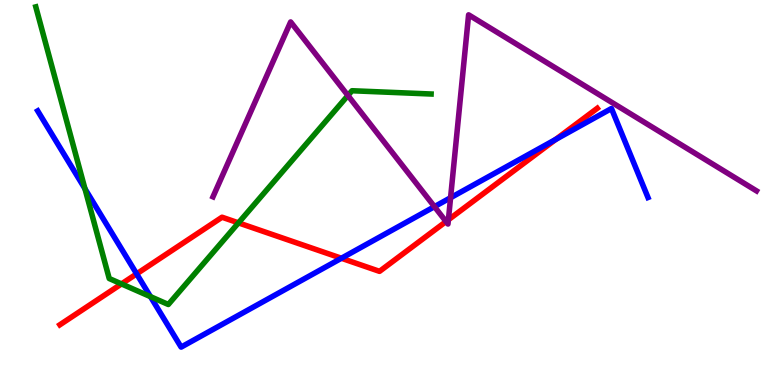[{'lines': ['blue', 'red'], 'intersections': [{'x': 1.76, 'y': 2.89}, {'x': 4.41, 'y': 3.29}, {'x': 7.17, 'y': 6.38}]}, {'lines': ['green', 'red'], 'intersections': [{'x': 1.57, 'y': 2.63}, {'x': 3.08, 'y': 4.21}]}, {'lines': ['purple', 'red'], 'intersections': [{'x': 5.76, 'y': 4.25}, {'x': 5.79, 'y': 4.29}]}, {'lines': ['blue', 'green'], 'intersections': [{'x': 1.1, 'y': 5.1}, {'x': 1.94, 'y': 2.29}]}, {'lines': ['blue', 'purple'], 'intersections': [{'x': 5.61, 'y': 4.63}, {'x': 5.81, 'y': 4.86}]}, {'lines': ['green', 'purple'], 'intersections': [{'x': 4.49, 'y': 7.52}]}]